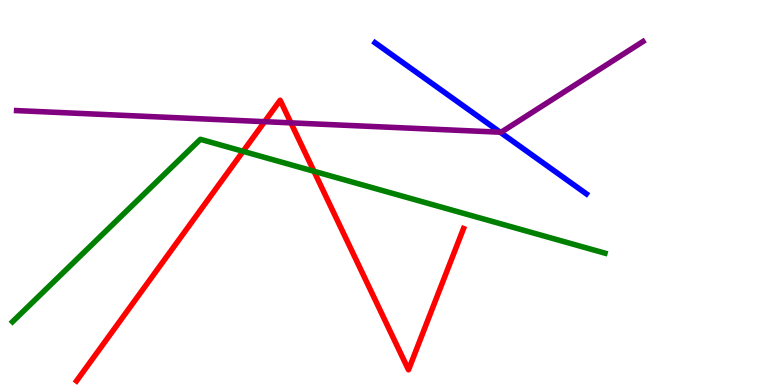[{'lines': ['blue', 'red'], 'intersections': []}, {'lines': ['green', 'red'], 'intersections': [{'x': 3.14, 'y': 6.07}, {'x': 4.05, 'y': 5.55}]}, {'lines': ['purple', 'red'], 'intersections': [{'x': 3.41, 'y': 6.84}, {'x': 3.75, 'y': 6.81}]}, {'lines': ['blue', 'green'], 'intersections': []}, {'lines': ['blue', 'purple'], 'intersections': [{'x': 6.45, 'y': 6.57}]}, {'lines': ['green', 'purple'], 'intersections': []}]